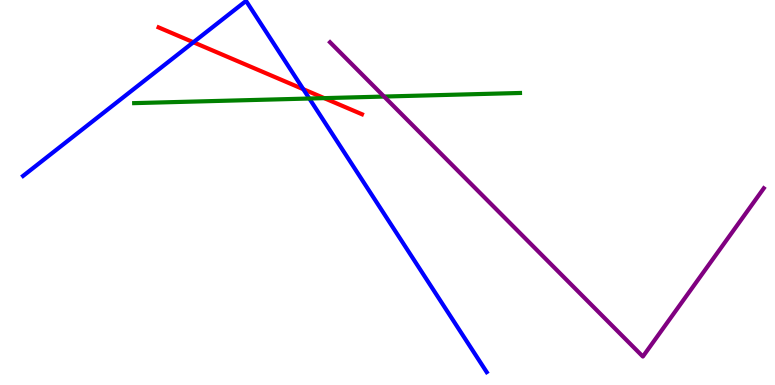[{'lines': ['blue', 'red'], 'intersections': [{'x': 2.5, 'y': 8.9}, {'x': 3.91, 'y': 7.68}]}, {'lines': ['green', 'red'], 'intersections': [{'x': 4.18, 'y': 7.45}]}, {'lines': ['purple', 'red'], 'intersections': []}, {'lines': ['blue', 'green'], 'intersections': [{'x': 3.99, 'y': 7.44}]}, {'lines': ['blue', 'purple'], 'intersections': []}, {'lines': ['green', 'purple'], 'intersections': [{'x': 4.96, 'y': 7.49}]}]